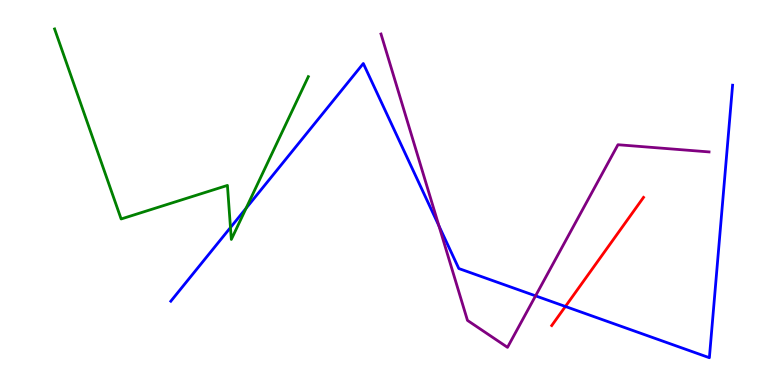[{'lines': ['blue', 'red'], 'intersections': [{'x': 7.3, 'y': 2.04}]}, {'lines': ['green', 'red'], 'intersections': []}, {'lines': ['purple', 'red'], 'intersections': []}, {'lines': ['blue', 'green'], 'intersections': [{'x': 2.97, 'y': 4.09}, {'x': 3.18, 'y': 4.59}]}, {'lines': ['blue', 'purple'], 'intersections': [{'x': 5.66, 'y': 4.14}, {'x': 6.91, 'y': 2.32}]}, {'lines': ['green', 'purple'], 'intersections': []}]